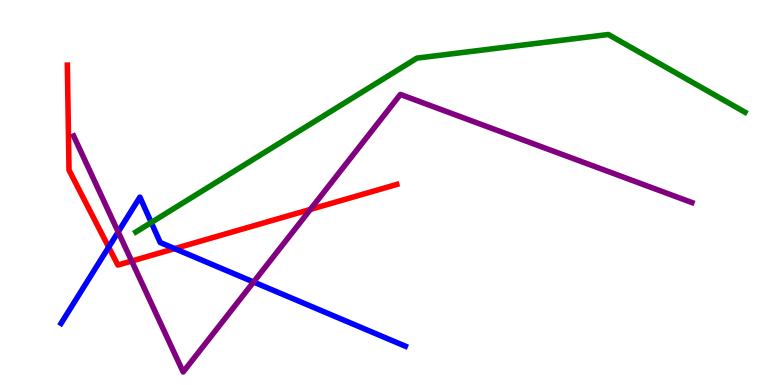[{'lines': ['blue', 'red'], 'intersections': [{'x': 1.4, 'y': 3.58}, {'x': 2.25, 'y': 3.54}]}, {'lines': ['green', 'red'], 'intersections': []}, {'lines': ['purple', 'red'], 'intersections': [{'x': 1.7, 'y': 3.22}, {'x': 4.01, 'y': 4.56}]}, {'lines': ['blue', 'green'], 'intersections': [{'x': 1.95, 'y': 4.22}]}, {'lines': ['blue', 'purple'], 'intersections': [{'x': 1.52, 'y': 3.98}, {'x': 3.27, 'y': 2.68}]}, {'lines': ['green', 'purple'], 'intersections': []}]